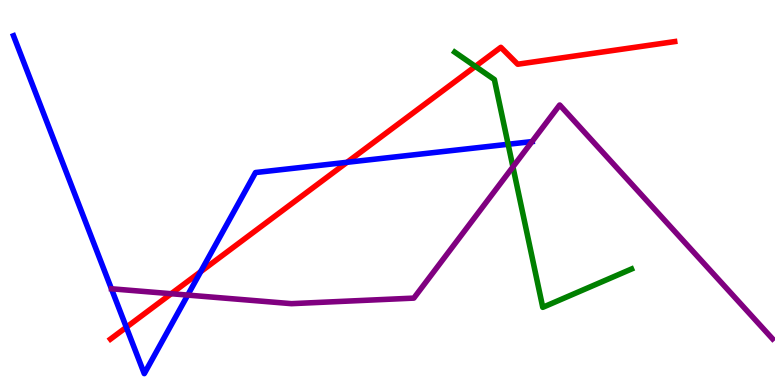[{'lines': ['blue', 'red'], 'intersections': [{'x': 1.63, 'y': 1.5}, {'x': 2.59, 'y': 2.94}, {'x': 4.48, 'y': 5.78}]}, {'lines': ['green', 'red'], 'intersections': [{'x': 6.13, 'y': 8.28}]}, {'lines': ['purple', 'red'], 'intersections': [{'x': 2.21, 'y': 2.37}]}, {'lines': ['blue', 'green'], 'intersections': [{'x': 6.56, 'y': 6.25}]}, {'lines': ['blue', 'purple'], 'intersections': [{'x': 2.42, 'y': 2.34}, {'x': 6.86, 'y': 6.32}]}, {'lines': ['green', 'purple'], 'intersections': [{'x': 6.62, 'y': 5.67}]}]